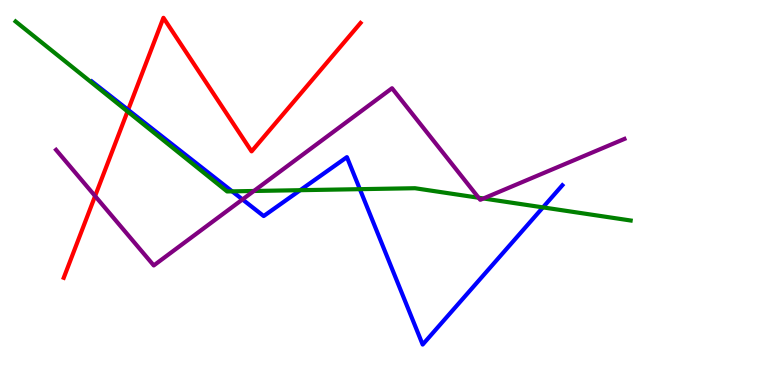[{'lines': ['blue', 'red'], 'intersections': [{'x': 1.65, 'y': 7.15}]}, {'lines': ['green', 'red'], 'intersections': [{'x': 1.65, 'y': 7.11}]}, {'lines': ['purple', 'red'], 'intersections': [{'x': 1.23, 'y': 4.91}]}, {'lines': ['blue', 'green'], 'intersections': [{'x': 3.0, 'y': 5.03}, {'x': 3.87, 'y': 5.06}, {'x': 4.64, 'y': 5.09}, {'x': 7.01, 'y': 4.61}]}, {'lines': ['blue', 'purple'], 'intersections': [{'x': 3.13, 'y': 4.82}]}, {'lines': ['green', 'purple'], 'intersections': [{'x': 3.28, 'y': 5.04}, {'x': 6.18, 'y': 4.86}, {'x': 6.24, 'y': 4.84}]}]